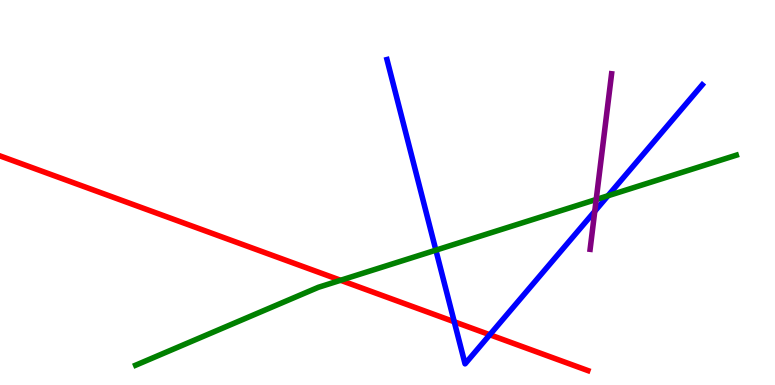[{'lines': ['blue', 'red'], 'intersections': [{'x': 5.86, 'y': 1.64}, {'x': 6.32, 'y': 1.31}]}, {'lines': ['green', 'red'], 'intersections': [{'x': 4.39, 'y': 2.72}]}, {'lines': ['purple', 'red'], 'intersections': []}, {'lines': ['blue', 'green'], 'intersections': [{'x': 5.62, 'y': 3.5}, {'x': 7.84, 'y': 4.92}]}, {'lines': ['blue', 'purple'], 'intersections': [{'x': 7.67, 'y': 4.51}]}, {'lines': ['green', 'purple'], 'intersections': [{'x': 7.69, 'y': 4.82}]}]